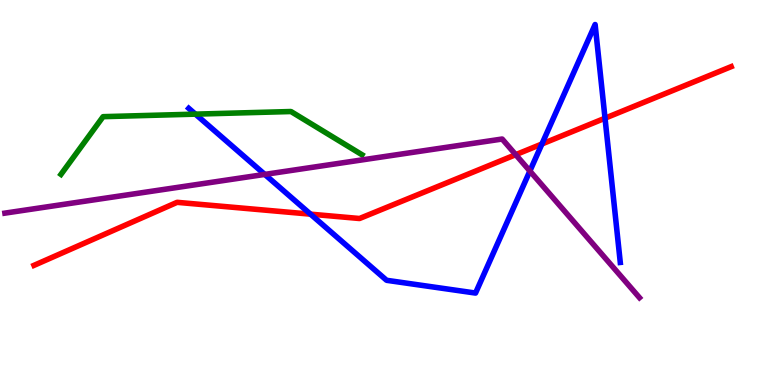[{'lines': ['blue', 'red'], 'intersections': [{'x': 4.01, 'y': 4.44}, {'x': 6.99, 'y': 6.26}, {'x': 7.81, 'y': 6.93}]}, {'lines': ['green', 'red'], 'intersections': []}, {'lines': ['purple', 'red'], 'intersections': [{'x': 6.65, 'y': 5.98}]}, {'lines': ['blue', 'green'], 'intersections': [{'x': 2.52, 'y': 7.04}]}, {'lines': ['blue', 'purple'], 'intersections': [{'x': 3.42, 'y': 5.47}, {'x': 6.84, 'y': 5.56}]}, {'lines': ['green', 'purple'], 'intersections': []}]